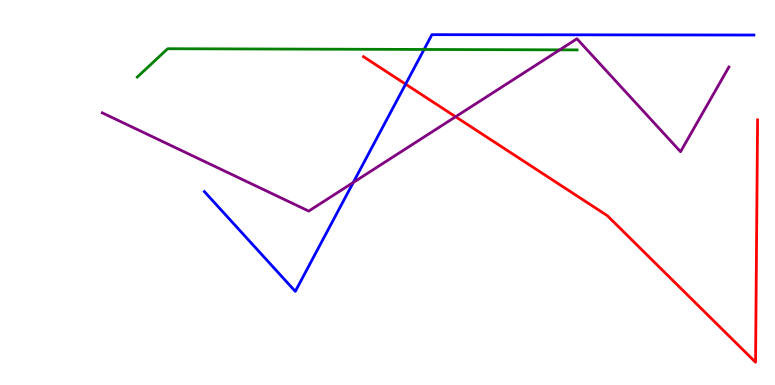[{'lines': ['blue', 'red'], 'intersections': [{'x': 5.23, 'y': 7.81}]}, {'lines': ['green', 'red'], 'intersections': []}, {'lines': ['purple', 'red'], 'intersections': [{'x': 5.88, 'y': 6.97}]}, {'lines': ['blue', 'green'], 'intersections': [{'x': 5.47, 'y': 8.72}]}, {'lines': ['blue', 'purple'], 'intersections': [{'x': 4.56, 'y': 5.26}]}, {'lines': ['green', 'purple'], 'intersections': [{'x': 7.22, 'y': 8.71}]}]